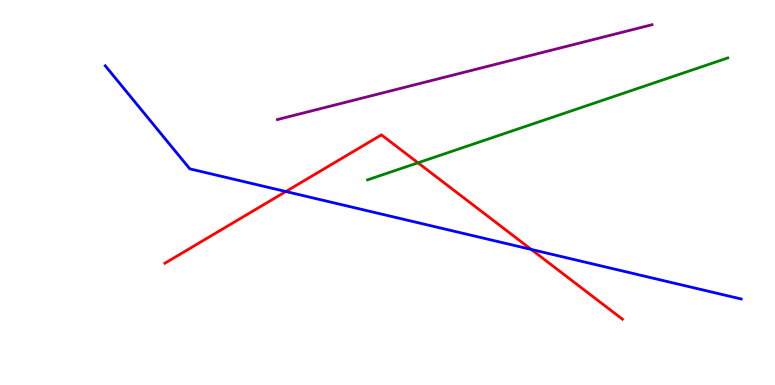[{'lines': ['blue', 'red'], 'intersections': [{'x': 3.69, 'y': 5.03}, {'x': 6.85, 'y': 3.52}]}, {'lines': ['green', 'red'], 'intersections': [{'x': 5.39, 'y': 5.77}]}, {'lines': ['purple', 'red'], 'intersections': []}, {'lines': ['blue', 'green'], 'intersections': []}, {'lines': ['blue', 'purple'], 'intersections': []}, {'lines': ['green', 'purple'], 'intersections': []}]